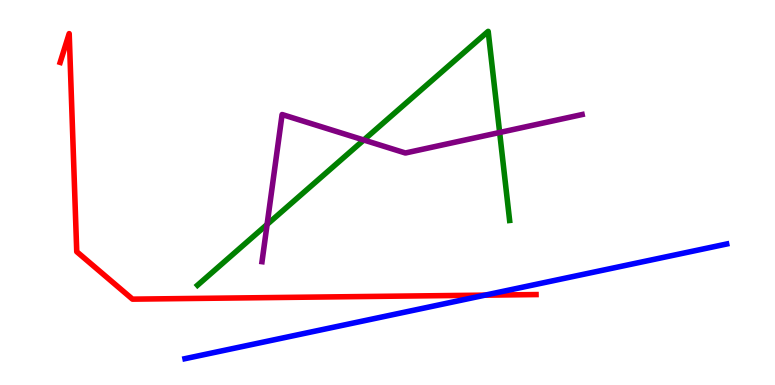[{'lines': ['blue', 'red'], 'intersections': [{'x': 6.26, 'y': 2.33}]}, {'lines': ['green', 'red'], 'intersections': []}, {'lines': ['purple', 'red'], 'intersections': []}, {'lines': ['blue', 'green'], 'intersections': []}, {'lines': ['blue', 'purple'], 'intersections': []}, {'lines': ['green', 'purple'], 'intersections': [{'x': 3.45, 'y': 4.17}, {'x': 4.69, 'y': 6.36}, {'x': 6.45, 'y': 6.56}]}]